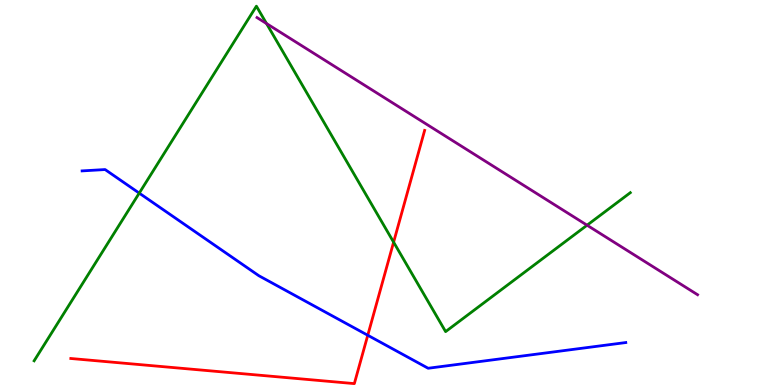[{'lines': ['blue', 'red'], 'intersections': [{'x': 4.75, 'y': 1.29}]}, {'lines': ['green', 'red'], 'intersections': [{'x': 5.08, 'y': 3.71}]}, {'lines': ['purple', 'red'], 'intersections': []}, {'lines': ['blue', 'green'], 'intersections': [{'x': 1.8, 'y': 4.98}]}, {'lines': ['blue', 'purple'], 'intersections': []}, {'lines': ['green', 'purple'], 'intersections': [{'x': 3.44, 'y': 9.39}, {'x': 7.58, 'y': 4.15}]}]